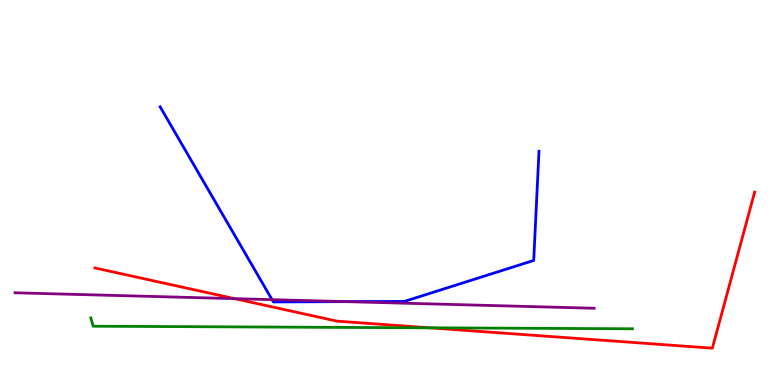[{'lines': ['blue', 'red'], 'intersections': []}, {'lines': ['green', 'red'], 'intersections': [{'x': 5.54, 'y': 1.49}]}, {'lines': ['purple', 'red'], 'intersections': [{'x': 3.03, 'y': 2.24}]}, {'lines': ['blue', 'green'], 'intersections': []}, {'lines': ['blue', 'purple'], 'intersections': [{'x': 3.51, 'y': 2.22}, {'x': 4.47, 'y': 2.17}]}, {'lines': ['green', 'purple'], 'intersections': []}]